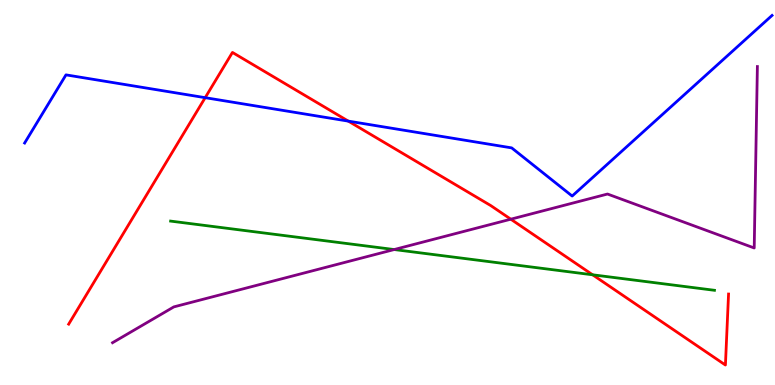[{'lines': ['blue', 'red'], 'intersections': [{'x': 2.65, 'y': 7.46}, {'x': 4.49, 'y': 6.85}]}, {'lines': ['green', 'red'], 'intersections': [{'x': 7.65, 'y': 2.86}]}, {'lines': ['purple', 'red'], 'intersections': [{'x': 6.59, 'y': 4.31}]}, {'lines': ['blue', 'green'], 'intersections': []}, {'lines': ['blue', 'purple'], 'intersections': []}, {'lines': ['green', 'purple'], 'intersections': [{'x': 5.09, 'y': 3.52}]}]